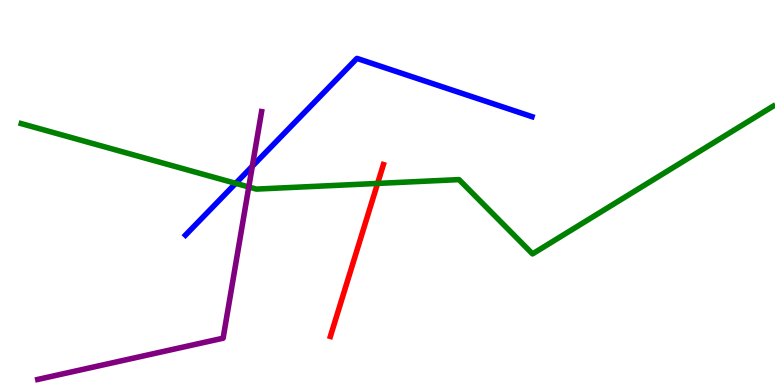[{'lines': ['blue', 'red'], 'intersections': []}, {'lines': ['green', 'red'], 'intersections': [{'x': 4.87, 'y': 5.24}]}, {'lines': ['purple', 'red'], 'intersections': []}, {'lines': ['blue', 'green'], 'intersections': [{'x': 3.04, 'y': 5.24}]}, {'lines': ['blue', 'purple'], 'intersections': [{'x': 3.26, 'y': 5.68}]}, {'lines': ['green', 'purple'], 'intersections': [{'x': 3.21, 'y': 5.14}]}]